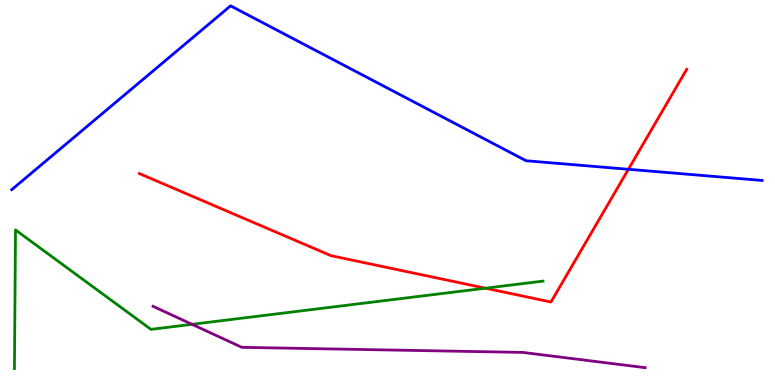[{'lines': ['blue', 'red'], 'intersections': [{'x': 8.11, 'y': 5.6}]}, {'lines': ['green', 'red'], 'intersections': [{'x': 6.26, 'y': 2.51}]}, {'lines': ['purple', 'red'], 'intersections': []}, {'lines': ['blue', 'green'], 'intersections': []}, {'lines': ['blue', 'purple'], 'intersections': []}, {'lines': ['green', 'purple'], 'intersections': [{'x': 2.48, 'y': 1.58}]}]